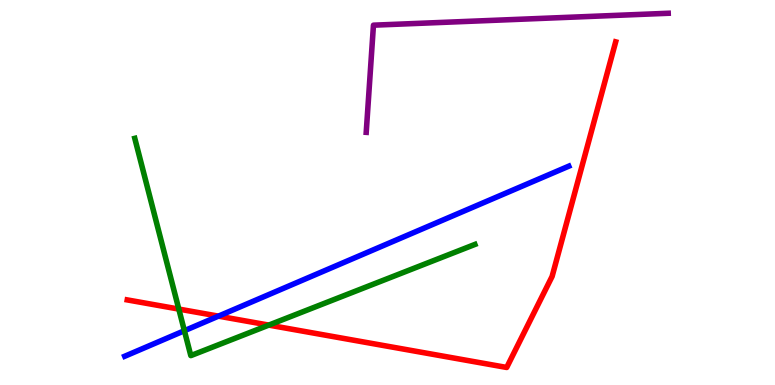[{'lines': ['blue', 'red'], 'intersections': [{'x': 2.82, 'y': 1.79}]}, {'lines': ['green', 'red'], 'intersections': [{'x': 2.31, 'y': 1.97}, {'x': 3.47, 'y': 1.56}]}, {'lines': ['purple', 'red'], 'intersections': []}, {'lines': ['blue', 'green'], 'intersections': [{'x': 2.38, 'y': 1.41}]}, {'lines': ['blue', 'purple'], 'intersections': []}, {'lines': ['green', 'purple'], 'intersections': []}]